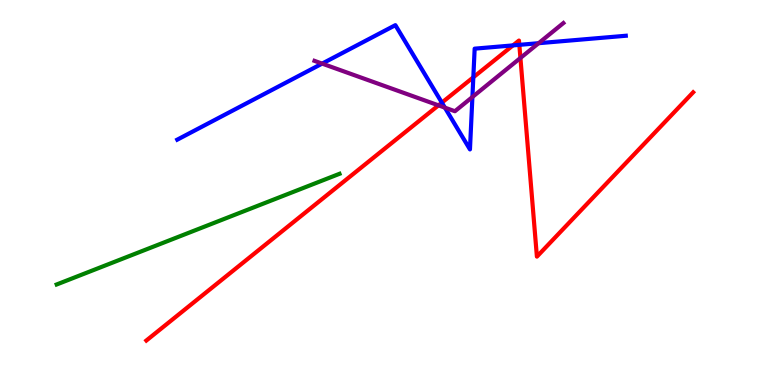[{'lines': ['blue', 'red'], 'intersections': [{'x': 5.7, 'y': 7.33}, {'x': 6.11, 'y': 7.99}, {'x': 6.62, 'y': 8.82}, {'x': 6.7, 'y': 8.84}]}, {'lines': ['green', 'red'], 'intersections': []}, {'lines': ['purple', 'red'], 'intersections': [{'x': 5.66, 'y': 7.26}, {'x': 6.72, 'y': 8.49}]}, {'lines': ['blue', 'green'], 'intersections': []}, {'lines': ['blue', 'purple'], 'intersections': [{'x': 4.16, 'y': 8.35}, {'x': 5.74, 'y': 7.2}, {'x': 6.1, 'y': 7.48}, {'x': 6.95, 'y': 8.88}]}, {'lines': ['green', 'purple'], 'intersections': []}]